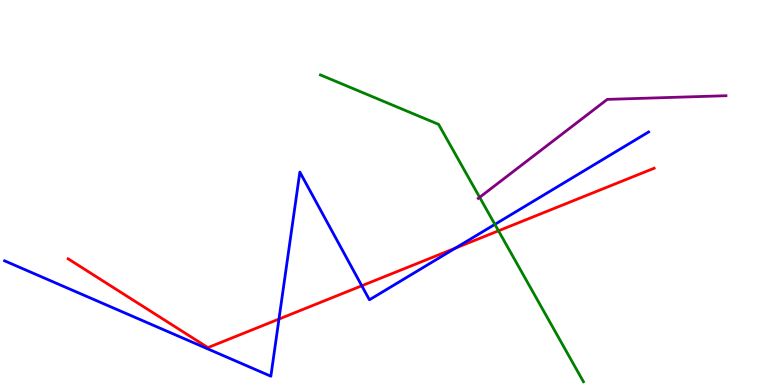[{'lines': ['blue', 'red'], 'intersections': [{'x': 3.6, 'y': 1.71}, {'x': 4.67, 'y': 2.58}, {'x': 5.88, 'y': 3.55}]}, {'lines': ['green', 'red'], 'intersections': [{'x': 6.43, 'y': 4.01}]}, {'lines': ['purple', 'red'], 'intersections': []}, {'lines': ['blue', 'green'], 'intersections': [{'x': 6.39, 'y': 4.17}]}, {'lines': ['blue', 'purple'], 'intersections': []}, {'lines': ['green', 'purple'], 'intersections': [{'x': 6.19, 'y': 4.87}]}]